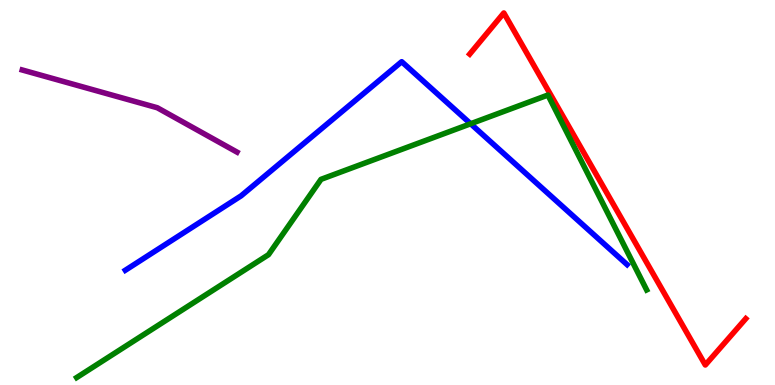[{'lines': ['blue', 'red'], 'intersections': []}, {'lines': ['green', 'red'], 'intersections': []}, {'lines': ['purple', 'red'], 'intersections': []}, {'lines': ['blue', 'green'], 'intersections': [{'x': 6.07, 'y': 6.79}]}, {'lines': ['blue', 'purple'], 'intersections': []}, {'lines': ['green', 'purple'], 'intersections': []}]